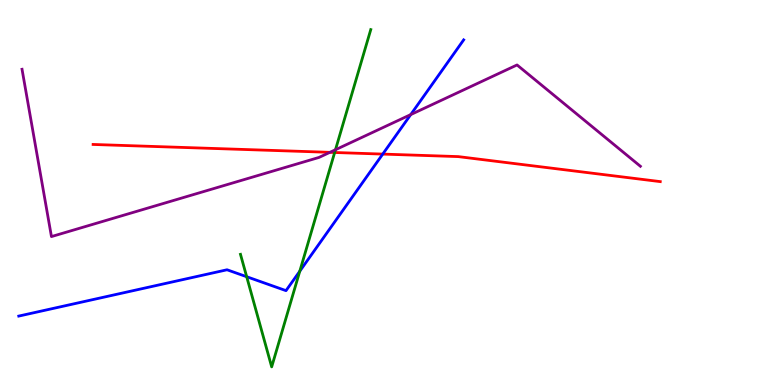[{'lines': ['blue', 'red'], 'intersections': [{'x': 4.94, 'y': 6.0}]}, {'lines': ['green', 'red'], 'intersections': [{'x': 4.32, 'y': 6.04}]}, {'lines': ['purple', 'red'], 'intersections': [{'x': 4.26, 'y': 6.04}]}, {'lines': ['blue', 'green'], 'intersections': [{'x': 3.18, 'y': 2.81}, {'x': 3.87, 'y': 2.96}]}, {'lines': ['blue', 'purple'], 'intersections': [{'x': 5.3, 'y': 7.02}]}, {'lines': ['green', 'purple'], 'intersections': [{'x': 4.33, 'y': 6.11}]}]